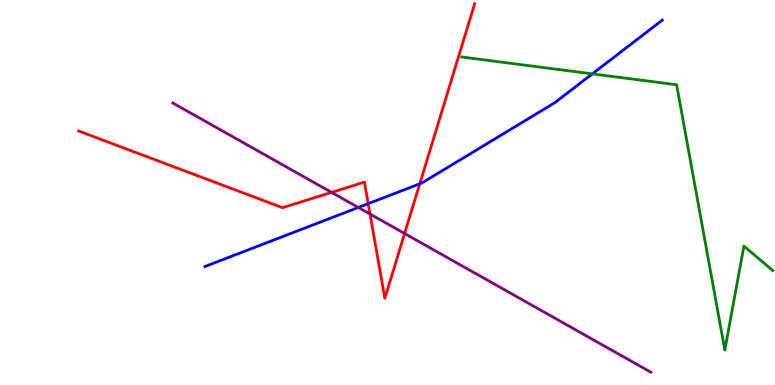[{'lines': ['blue', 'red'], 'intersections': [{'x': 4.75, 'y': 4.71}, {'x': 5.42, 'y': 5.23}]}, {'lines': ['green', 'red'], 'intersections': []}, {'lines': ['purple', 'red'], 'intersections': [{'x': 4.28, 'y': 5.0}, {'x': 4.77, 'y': 4.44}, {'x': 5.22, 'y': 3.93}]}, {'lines': ['blue', 'green'], 'intersections': [{'x': 7.64, 'y': 8.08}]}, {'lines': ['blue', 'purple'], 'intersections': [{'x': 4.62, 'y': 4.61}]}, {'lines': ['green', 'purple'], 'intersections': []}]